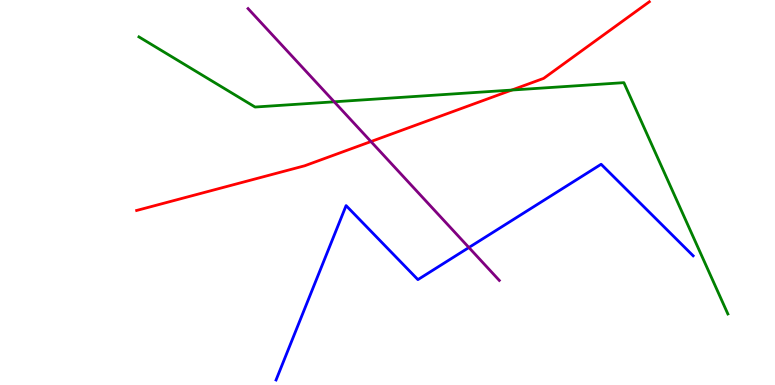[{'lines': ['blue', 'red'], 'intersections': []}, {'lines': ['green', 'red'], 'intersections': [{'x': 6.6, 'y': 7.66}]}, {'lines': ['purple', 'red'], 'intersections': [{'x': 4.79, 'y': 6.32}]}, {'lines': ['blue', 'green'], 'intersections': []}, {'lines': ['blue', 'purple'], 'intersections': [{'x': 6.05, 'y': 3.57}]}, {'lines': ['green', 'purple'], 'intersections': [{'x': 4.31, 'y': 7.36}]}]